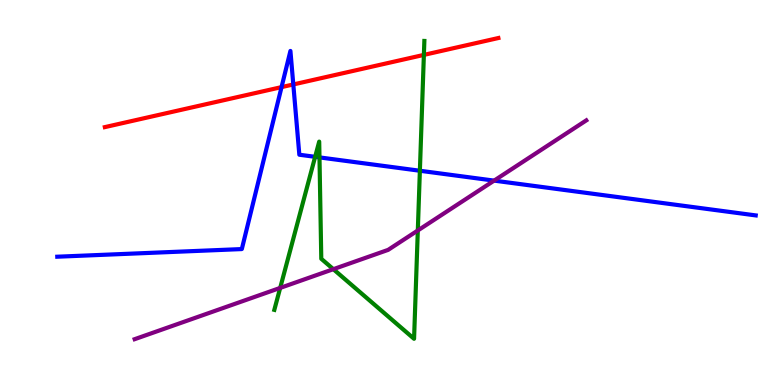[{'lines': ['blue', 'red'], 'intersections': [{'x': 3.63, 'y': 7.74}, {'x': 3.78, 'y': 7.81}]}, {'lines': ['green', 'red'], 'intersections': [{'x': 5.47, 'y': 8.57}]}, {'lines': ['purple', 'red'], 'intersections': []}, {'lines': ['blue', 'green'], 'intersections': [{'x': 4.07, 'y': 5.93}, {'x': 4.12, 'y': 5.91}, {'x': 5.42, 'y': 5.57}]}, {'lines': ['blue', 'purple'], 'intersections': [{'x': 6.38, 'y': 5.31}]}, {'lines': ['green', 'purple'], 'intersections': [{'x': 3.62, 'y': 2.52}, {'x': 4.3, 'y': 3.01}, {'x': 5.39, 'y': 4.01}]}]